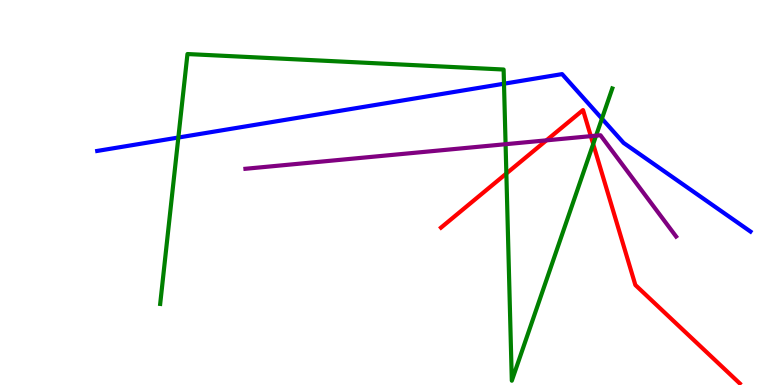[{'lines': ['blue', 'red'], 'intersections': []}, {'lines': ['green', 'red'], 'intersections': [{'x': 6.53, 'y': 5.49}, {'x': 7.65, 'y': 6.26}]}, {'lines': ['purple', 'red'], 'intersections': [{'x': 7.05, 'y': 6.35}, {'x': 7.62, 'y': 6.46}]}, {'lines': ['blue', 'green'], 'intersections': [{'x': 2.3, 'y': 6.43}, {'x': 6.5, 'y': 7.83}, {'x': 7.77, 'y': 6.92}]}, {'lines': ['blue', 'purple'], 'intersections': []}, {'lines': ['green', 'purple'], 'intersections': [{'x': 6.52, 'y': 6.25}, {'x': 7.69, 'y': 6.48}]}]